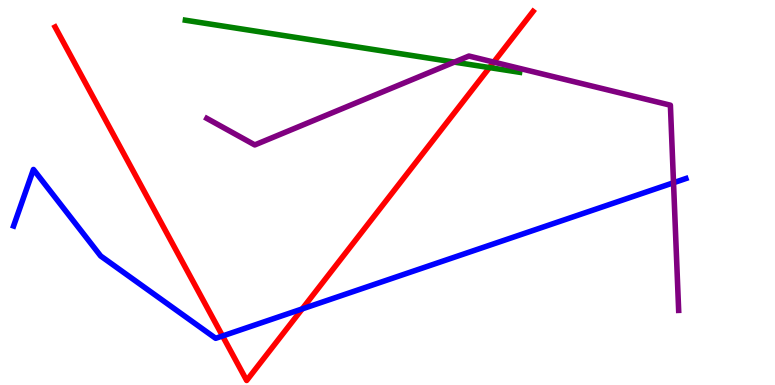[{'lines': ['blue', 'red'], 'intersections': [{'x': 2.87, 'y': 1.27}, {'x': 3.9, 'y': 1.98}]}, {'lines': ['green', 'red'], 'intersections': [{'x': 6.32, 'y': 8.24}]}, {'lines': ['purple', 'red'], 'intersections': [{'x': 6.37, 'y': 8.39}]}, {'lines': ['blue', 'green'], 'intersections': []}, {'lines': ['blue', 'purple'], 'intersections': [{'x': 8.69, 'y': 5.25}]}, {'lines': ['green', 'purple'], 'intersections': [{'x': 5.86, 'y': 8.39}]}]